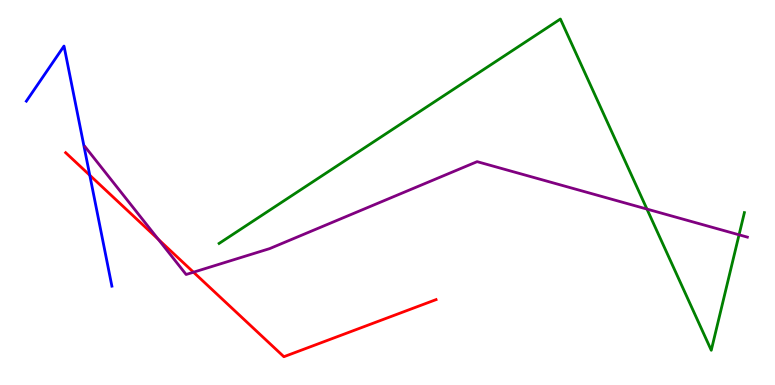[{'lines': ['blue', 'red'], 'intersections': [{'x': 1.16, 'y': 5.45}]}, {'lines': ['green', 'red'], 'intersections': []}, {'lines': ['purple', 'red'], 'intersections': [{'x': 2.04, 'y': 3.79}, {'x': 2.5, 'y': 2.93}]}, {'lines': ['blue', 'green'], 'intersections': []}, {'lines': ['blue', 'purple'], 'intersections': []}, {'lines': ['green', 'purple'], 'intersections': [{'x': 8.35, 'y': 4.57}, {'x': 9.54, 'y': 3.9}]}]